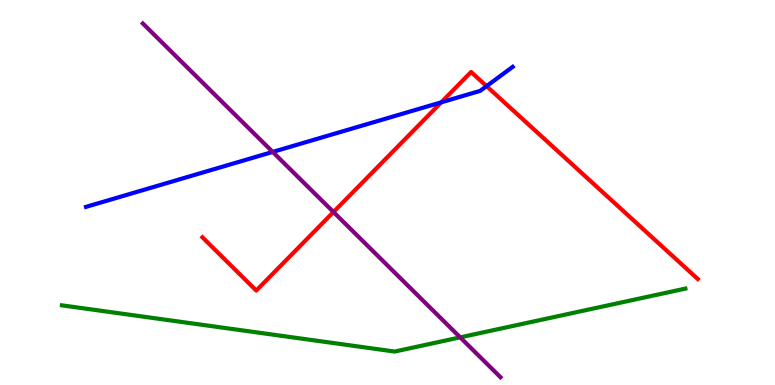[{'lines': ['blue', 'red'], 'intersections': [{'x': 5.69, 'y': 7.34}, {'x': 6.28, 'y': 7.76}]}, {'lines': ['green', 'red'], 'intersections': []}, {'lines': ['purple', 'red'], 'intersections': [{'x': 4.3, 'y': 4.49}]}, {'lines': ['blue', 'green'], 'intersections': []}, {'lines': ['blue', 'purple'], 'intersections': [{'x': 3.52, 'y': 6.05}]}, {'lines': ['green', 'purple'], 'intersections': [{'x': 5.94, 'y': 1.24}]}]